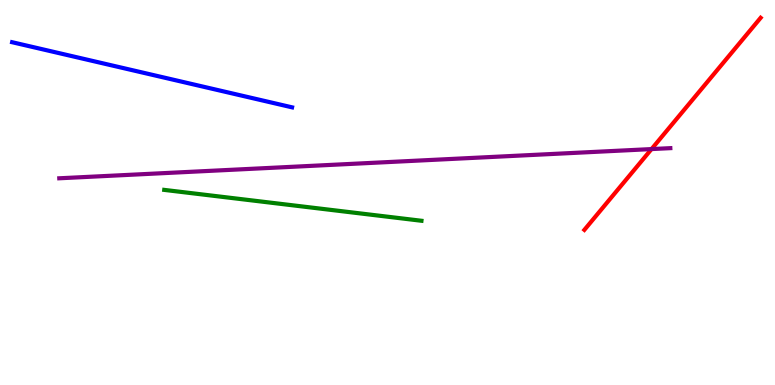[{'lines': ['blue', 'red'], 'intersections': []}, {'lines': ['green', 'red'], 'intersections': []}, {'lines': ['purple', 'red'], 'intersections': [{'x': 8.41, 'y': 6.13}]}, {'lines': ['blue', 'green'], 'intersections': []}, {'lines': ['blue', 'purple'], 'intersections': []}, {'lines': ['green', 'purple'], 'intersections': []}]